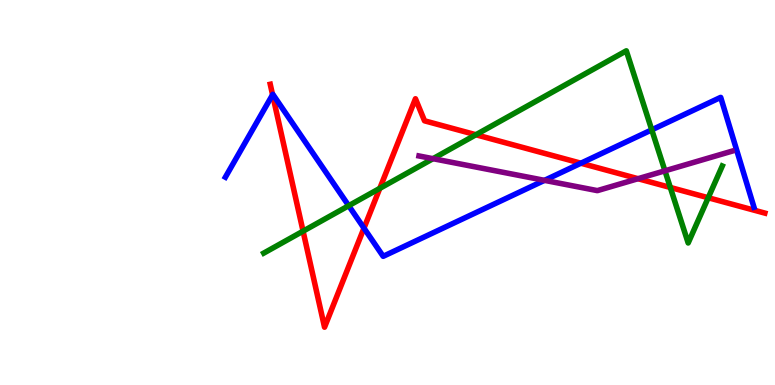[{'lines': ['blue', 'red'], 'intersections': [{'x': 3.52, 'y': 7.54}, {'x': 4.7, 'y': 4.07}, {'x': 7.5, 'y': 5.76}]}, {'lines': ['green', 'red'], 'intersections': [{'x': 3.91, 'y': 4.0}, {'x': 4.9, 'y': 5.11}, {'x': 6.14, 'y': 6.5}, {'x': 8.65, 'y': 5.13}, {'x': 9.14, 'y': 4.86}]}, {'lines': ['purple', 'red'], 'intersections': [{'x': 8.23, 'y': 5.36}]}, {'lines': ['blue', 'green'], 'intersections': [{'x': 4.5, 'y': 4.66}, {'x': 8.41, 'y': 6.63}]}, {'lines': ['blue', 'purple'], 'intersections': [{'x': 7.03, 'y': 5.32}]}, {'lines': ['green', 'purple'], 'intersections': [{'x': 5.59, 'y': 5.88}, {'x': 8.58, 'y': 5.56}]}]